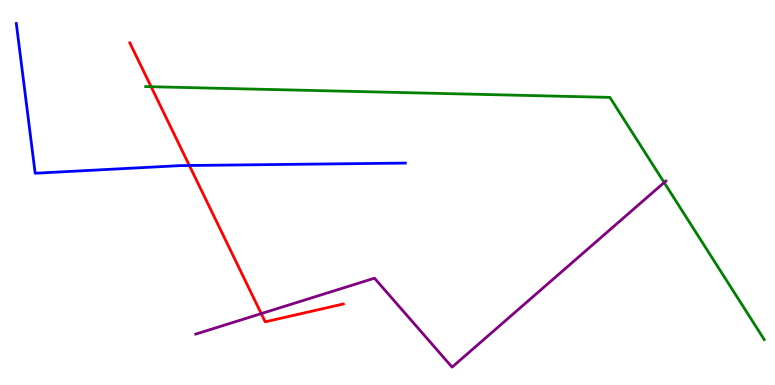[{'lines': ['blue', 'red'], 'intersections': [{'x': 2.44, 'y': 5.7}]}, {'lines': ['green', 'red'], 'intersections': [{'x': 1.95, 'y': 7.75}]}, {'lines': ['purple', 'red'], 'intersections': [{'x': 3.37, 'y': 1.85}]}, {'lines': ['blue', 'green'], 'intersections': []}, {'lines': ['blue', 'purple'], 'intersections': []}, {'lines': ['green', 'purple'], 'intersections': [{'x': 8.57, 'y': 5.26}]}]